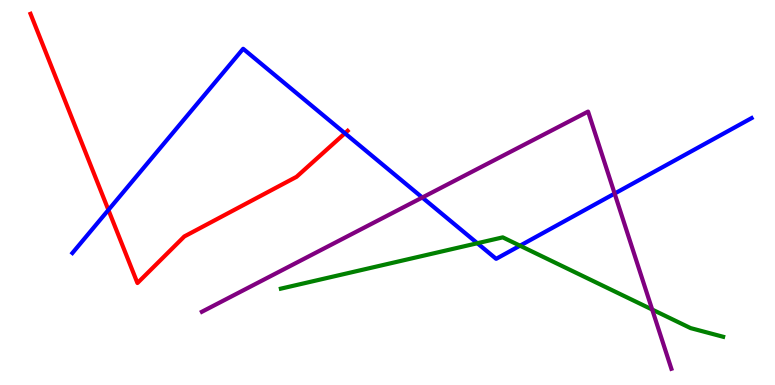[{'lines': ['blue', 'red'], 'intersections': [{'x': 1.4, 'y': 4.55}, {'x': 4.45, 'y': 6.54}]}, {'lines': ['green', 'red'], 'intersections': []}, {'lines': ['purple', 'red'], 'intersections': []}, {'lines': ['blue', 'green'], 'intersections': [{'x': 6.16, 'y': 3.68}, {'x': 6.71, 'y': 3.62}]}, {'lines': ['blue', 'purple'], 'intersections': [{'x': 5.45, 'y': 4.87}, {'x': 7.93, 'y': 4.97}]}, {'lines': ['green', 'purple'], 'intersections': [{'x': 8.42, 'y': 1.96}]}]